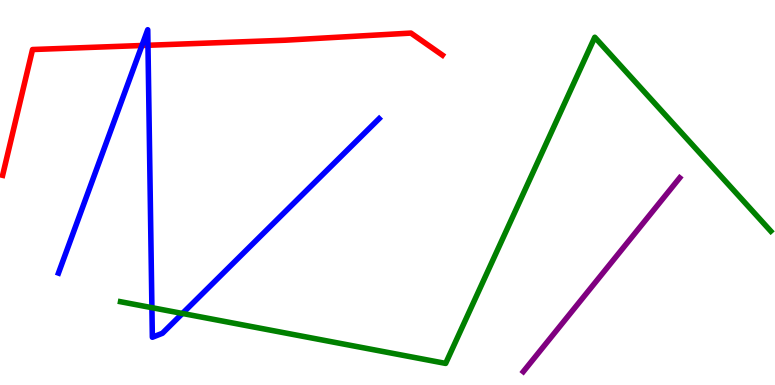[{'lines': ['blue', 'red'], 'intersections': [{'x': 1.83, 'y': 8.82}, {'x': 1.91, 'y': 8.82}]}, {'lines': ['green', 'red'], 'intersections': []}, {'lines': ['purple', 'red'], 'intersections': []}, {'lines': ['blue', 'green'], 'intersections': [{'x': 1.96, 'y': 2.01}, {'x': 2.35, 'y': 1.86}]}, {'lines': ['blue', 'purple'], 'intersections': []}, {'lines': ['green', 'purple'], 'intersections': []}]